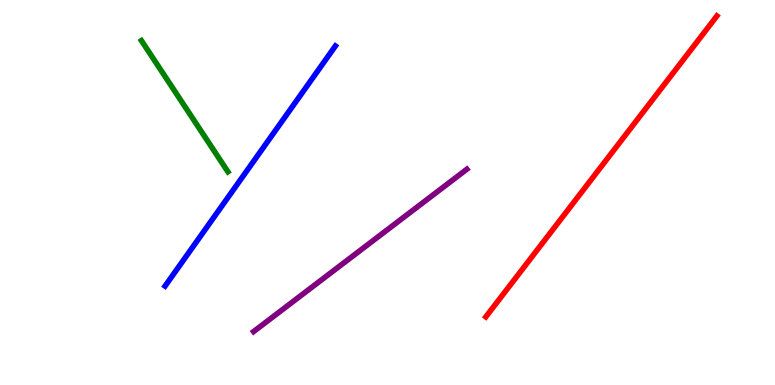[{'lines': ['blue', 'red'], 'intersections': []}, {'lines': ['green', 'red'], 'intersections': []}, {'lines': ['purple', 'red'], 'intersections': []}, {'lines': ['blue', 'green'], 'intersections': []}, {'lines': ['blue', 'purple'], 'intersections': []}, {'lines': ['green', 'purple'], 'intersections': []}]